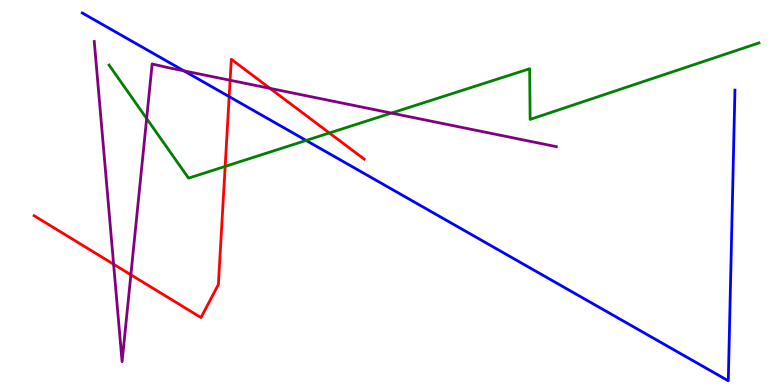[{'lines': ['blue', 'red'], 'intersections': [{'x': 2.96, 'y': 7.49}]}, {'lines': ['green', 'red'], 'intersections': [{'x': 2.91, 'y': 5.68}, {'x': 4.25, 'y': 6.55}]}, {'lines': ['purple', 'red'], 'intersections': [{'x': 1.47, 'y': 3.14}, {'x': 1.69, 'y': 2.86}, {'x': 2.97, 'y': 7.92}, {'x': 3.48, 'y': 7.7}]}, {'lines': ['blue', 'green'], 'intersections': [{'x': 3.95, 'y': 6.35}]}, {'lines': ['blue', 'purple'], 'intersections': [{'x': 2.37, 'y': 8.16}]}, {'lines': ['green', 'purple'], 'intersections': [{'x': 1.89, 'y': 6.92}, {'x': 5.05, 'y': 7.06}]}]